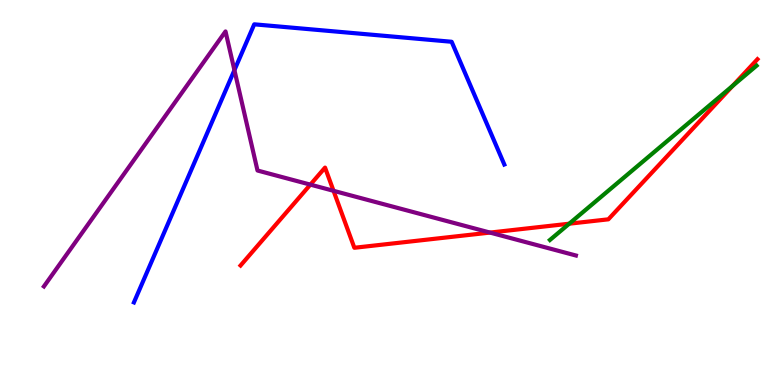[{'lines': ['blue', 'red'], 'intersections': []}, {'lines': ['green', 'red'], 'intersections': [{'x': 7.34, 'y': 4.19}, {'x': 9.45, 'y': 7.77}]}, {'lines': ['purple', 'red'], 'intersections': [{'x': 4.0, 'y': 5.2}, {'x': 4.3, 'y': 5.04}, {'x': 6.32, 'y': 3.96}]}, {'lines': ['blue', 'green'], 'intersections': []}, {'lines': ['blue', 'purple'], 'intersections': [{'x': 3.02, 'y': 8.18}]}, {'lines': ['green', 'purple'], 'intersections': []}]